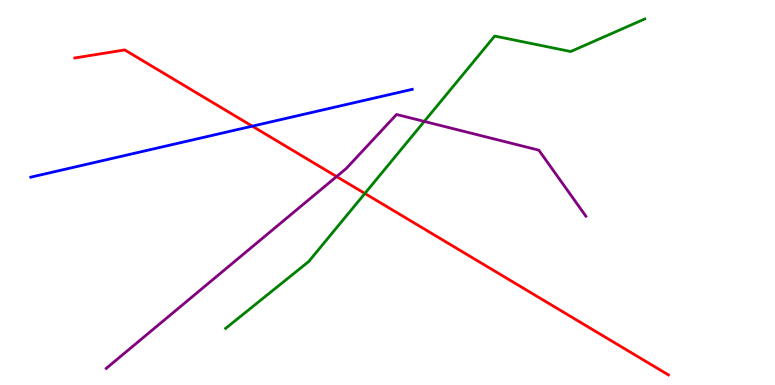[{'lines': ['blue', 'red'], 'intersections': [{'x': 3.26, 'y': 6.72}]}, {'lines': ['green', 'red'], 'intersections': [{'x': 4.71, 'y': 4.97}]}, {'lines': ['purple', 'red'], 'intersections': [{'x': 4.34, 'y': 5.41}]}, {'lines': ['blue', 'green'], 'intersections': []}, {'lines': ['blue', 'purple'], 'intersections': []}, {'lines': ['green', 'purple'], 'intersections': [{'x': 5.47, 'y': 6.85}]}]